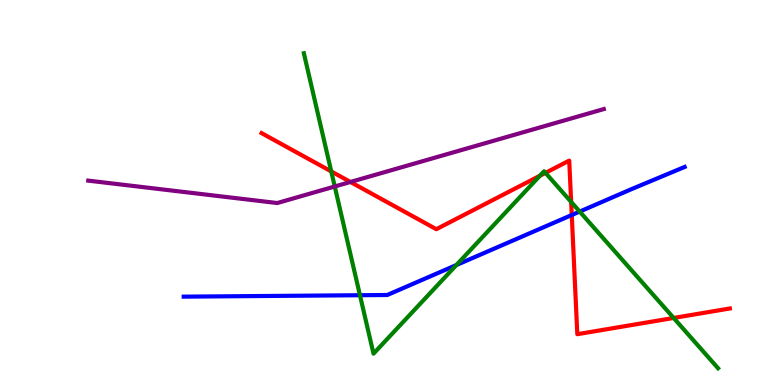[{'lines': ['blue', 'red'], 'intersections': [{'x': 7.38, 'y': 4.42}]}, {'lines': ['green', 'red'], 'intersections': [{'x': 4.27, 'y': 5.55}, {'x': 6.97, 'y': 5.44}, {'x': 7.04, 'y': 5.51}, {'x': 7.37, 'y': 4.76}, {'x': 8.69, 'y': 1.74}]}, {'lines': ['purple', 'red'], 'intersections': [{'x': 4.52, 'y': 5.27}]}, {'lines': ['blue', 'green'], 'intersections': [{'x': 4.64, 'y': 2.33}, {'x': 5.89, 'y': 3.12}, {'x': 7.48, 'y': 4.5}]}, {'lines': ['blue', 'purple'], 'intersections': []}, {'lines': ['green', 'purple'], 'intersections': [{'x': 4.32, 'y': 5.16}]}]